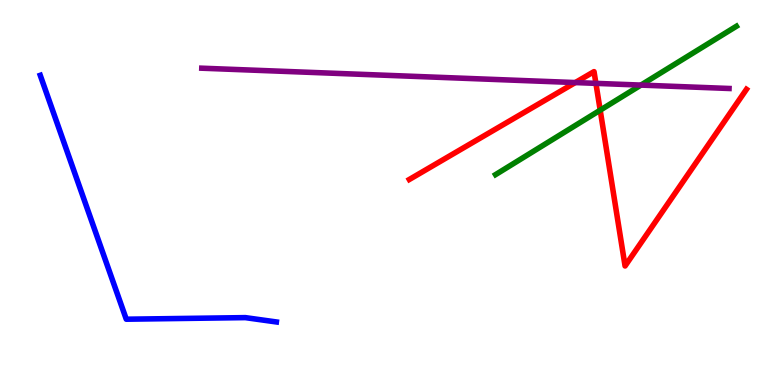[{'lines': ['blue', 'red'], 'intersections': []}, {'lines': ['green', 'red'], 'intersections': [{'x': 7.74, 'y': 7.14}]}, {'lines': ['purple', 'red'], 'intersections': [{'x': 7.42, 'y': 7.86}, {'x': 7.69, 'y': 7.83}]}, {'lines': ['blue', 'green'], 'intersections': []}, {'lines': ['blue', 'purple'], 'intersections': []}, {'lines': ['green', 'purple'], 'intersections': [{'x': 8.27, 'y': 7.79}]}]